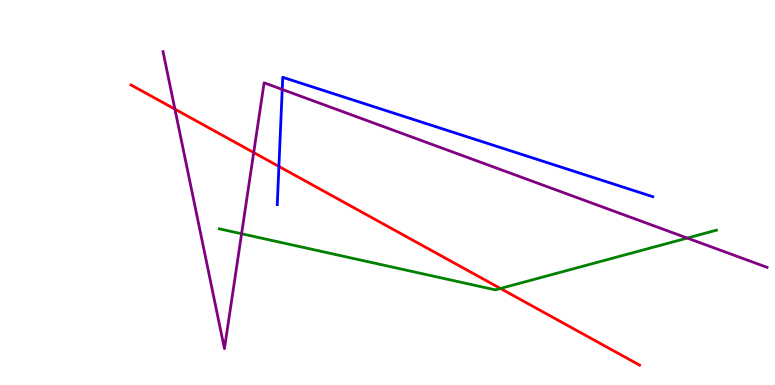[{'lines': ['blue', 'red'], 'intersections': [{'x': 3.6, 'y': 5.68}]}, {'lines': ['green', 'red'], 'intersections': [{'x': 6.46, 'y': 2.51}]}, {'lines': ['purple', 'red'], 'intersections': [{'x': 2.26, 'y': 7.17}, {'x': 3.27, 'y': 6.04}]}, {'lines': ['blue', 'green'], 'intersections': []}, {'lines': ['blue', 'purple'], 'intersections': [{'x': 3.64, 'y': 7.68}]}, {'lines': ['green', 'purple'], 'intersections': [{'x': 3.12, 'y': 3.93}, {'x': 8.87, 'y': 3.82}]}]